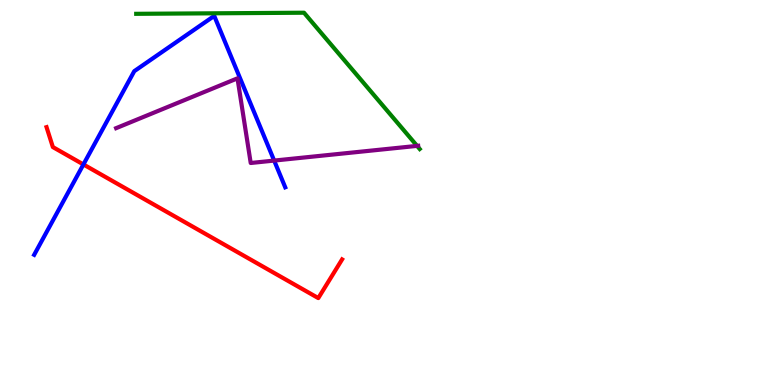[{'lines': ['blue', 'red'], 'intersections': [{'x': 1.08, 'y': 5.73}]}, {'lines': ['green', 'red'], 'intersections': []}, {'lines': ['purple', 'red'], 'intersections': []}, {'lines': ['blue', 'green'], 'intersections': []}, {'lines': ['blue', 'purple'], 'intersections': [{'x': 3.54, 'y': 5.83}]}, {'lines': ['green', 'purple'], 'intersections': [{'x': 5.38, 'y': 6.21}]}]